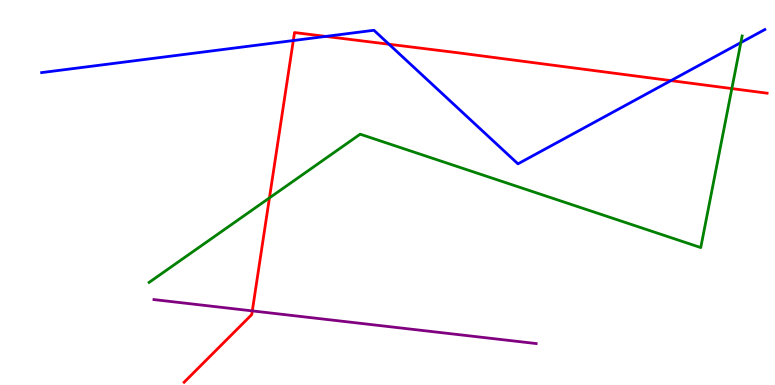[{'lines': ['blue', 'red'], 'intersections': [{'x': 3.78, 'y': 8.95}, {'x': 4.2, 'y': 9.05}, {'x': 5.02, 'y': 8.85}, {'x': 8.66, 'y': 7.91}]}, {'lines': ['green', 'red'], 'intersections': [{'x': 3.48, 'y': 4.86}, {'x': 9.44, 'y': 7.7}]}, {'lines': ['purple', 'red'], 'intersections': [{'x': 3.26, 'y': 1.92}]}, {'lines': ['blue', 'green'], 'intersections': [{'x': 9.56, 'y': 8.89}]}, {'lines': ['blue', 'purple'], 'intersections': []}, {'lines': ['green', 'purple'], 'intersections': []}]